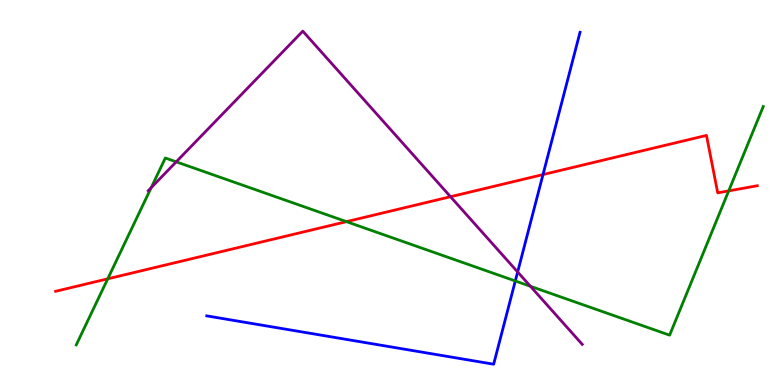[{'lines': ['blue', 'red'], 'intersections': [{'x': 7.01, 'y': 5.47}]}, {'lines': ['green', 'red'], 'intersections': [{'x': 1.39, 'y': 2.76}, {'x': 4.47, 'y': 4.24}, {'x': 9.4, 'y': 5.04}]}, {'lines': ['purple', 'red'], 'intersections': [{'x': 5.81, 'y': 4.89}]}, {'lines': ['blue', 'green'], 'intersections': [{'x': 6.65, 'y': 2.7}]}, {'lines': ['blue', 'purple'], 'intersections': [{'x': 6.68, 'y': 2.94}]}, {'lines': ['green', 'purple'], 'intersections': [{'x': 1.95, 'y': 5.13}, {'x': 2.27, 'y': 5.8}, {'x': 6.84, 'y': 2.56}]}]